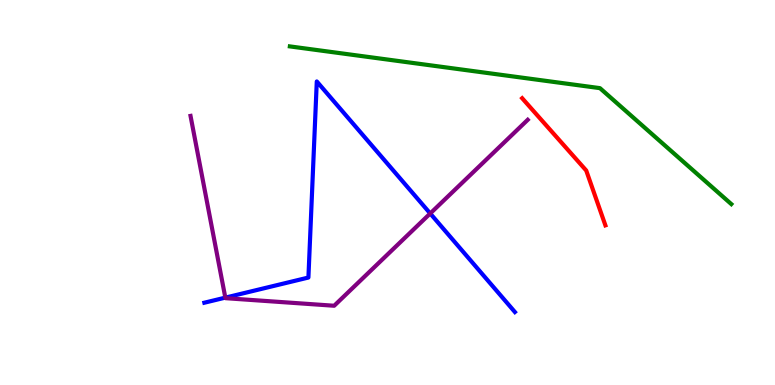[{'lines': ['blue', 'red'], 'intersections': []}, {'lines': ['green', 'red'], 'intersections': []}, {'lines': ['purple', 'red'], 'intersections': []}, {'lines': ['blue', 'green'], 'intersections': []}, {'lines': ['blue', 'purple'], 'intersections': [{'x': 2.91, 'y': 2.27}, {'x': 5.55, 'y': 4.46}]}, {'lines': ['green', 'purple'], 'intersections': []}]